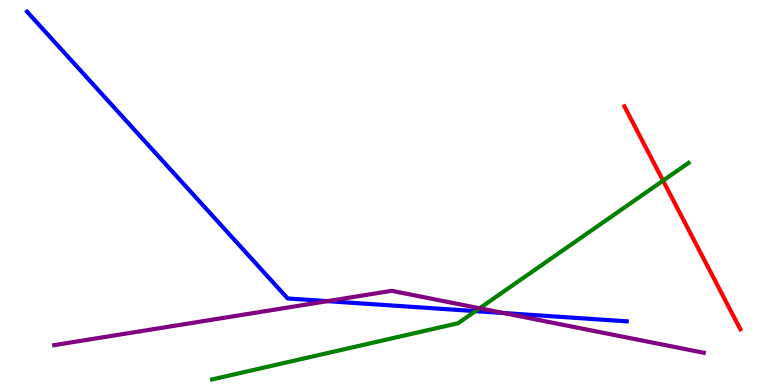[{'lines': ['blue', 'red'], 'intersections': []}, {'lines': ['green', 'red'], 'intersections': [{'x': 8.56, 'y': 5.31}]}, {'lines': ['purple', 'red'], 'intersections': []}, {'lines': ['blue', 'green'], 'intersections': [{'x': 6.14, 'y': 1.92}]}, {'lines': ['blue', 'purple'], 'intersections': [{'x': 4.23, 'y': 2.18}, {'x': 6.5, 'y': 1.87}]}, {'lines': ['green', 'purple'], 'intersections': [{'x': 6.19, 'y': 1.99}]}]